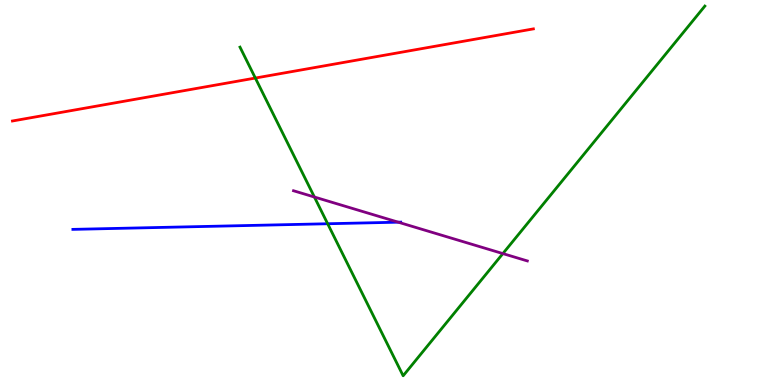[{'lines': ['blue', 'red'], 'intersections': []}, {'lines': ['green', 'red'], 'intersections': [{'x': 3.29, 'y': 7.97}]}, {'lines': ['purple', 'red'], 'intersections': []}, {'lines': ['blue', 'green'], 'intersections': [{'x': 4.23, 'y': 4.19}]}, {'lines': ['blue', 'purple'], 'intersections': [{'x': 5.14, 'y': 4.23}]}, {'lines': ['green', 'purple'], 'intersections': [{'x': 4.06, 'y': 4.88}, {'x': 6.49, 'y': 3.41}]}]